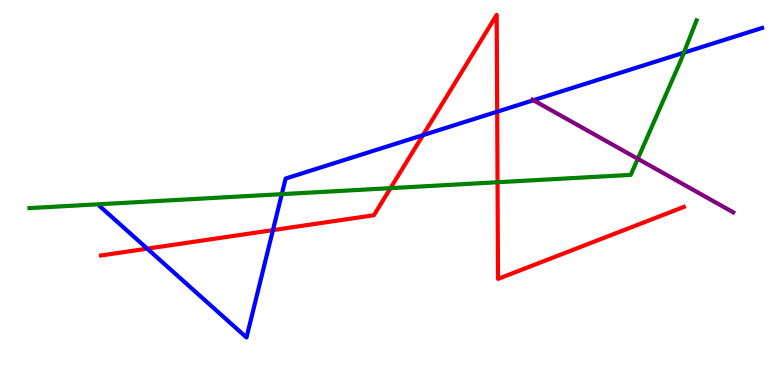[{'lines': ['blue', 'red'], 'intersections': [{'x': 1.9, 'y': 3.54}, {'x': 3.52, 'y': 4.02}, {'x': 5.46, 'y': 6.49}, {'x': 6.42, 'y': 7.1}]}, {'lines': ['green', 'red'], 'intersections': [{'x': 5.04, 'y': 5.11}, {'x': 6.42, 'y': 5.27}]}, {'lines': ['purple', 'red'], 'intersections': []}, {'lines': ['blue', 'green'], 'intersections': [{'x': 3.64, 'y': 4.96}, {'x': 8.82, 'y': 8.63}]}, {'lines': ['blue', 'purple'], 'intersections': [{'x': 6.88, 'y': 7.4}]}, {'lines': ['green', 'purple'], 'intersections': [{'x': 8.23, 'y': 5.88}]}]